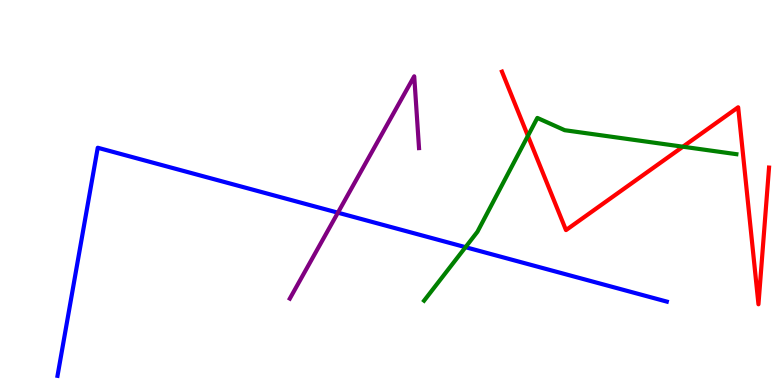[{'lines': ['blue', 'red'], 'intersections': []}, {'lines': ['green', 'red'], 'intersections': [{'x': 6.81, 'y': 6.47}, {'x': 8.81, 'y': 6.19}]}, {'lines': ['purple', 'red'], 'intersections': []}, {'lines': ['blue', 'green'], 'intersections': [{'x': 6.01, 'y': 3.58}]}, {'lines': ['blue', 'purple'], 'intersections': [{'x': 4.36, 'y': 4.48}]}, {'lines': ['green', 'purple'], 'intersections': []}]